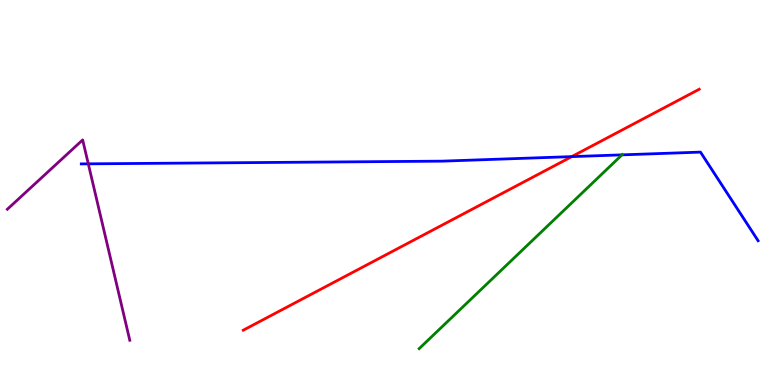[{'lines': ['blue', 'red'], 'intersections': [{'x': 7.38, 'y': 5.93}]}, {'lines': ['green', 'red'], 'intersections': []}, {'lines': ['purple', 'red'], 'intersections': []}, {'lines': ['blue', 'green'], 'intersections': [{'x': 8.03, 'y': 5.98}]}, {'lines': ['blue', 'purple'], 'intersections': [{'x': 1.14, 'y': 5.74}]}, {'lines': ['green', 'purple'], 'intersections': []}]